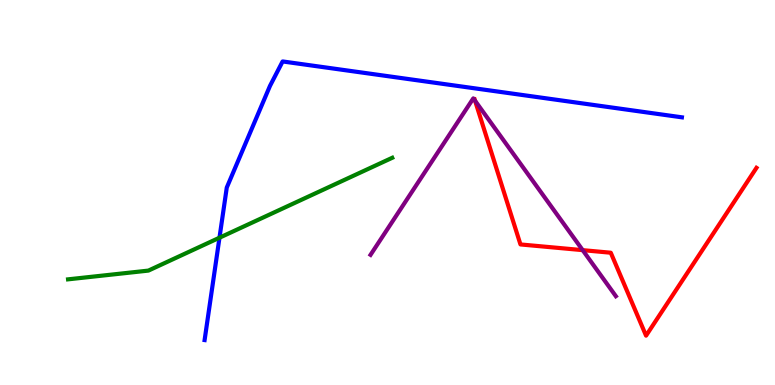[{'lines': ['blue', 'red'], 'intersections': []}, {'lines': ['green', 'red'], 'intersections': []}, {'lines': ['purple', 'red'], 'intersections': [{'x': 6.13, 'y': 7.38}, {'x': 7.52, 'y': 3.5}]}, {'lines': ['blue', 'green'], 'intersections': [{'x': 2.83, 'y': 3.83}]}, {'lines': ['blue', 'purple'], 'intersections': []}, {'lines': ['green', 'purple'], 'intersections': []}]